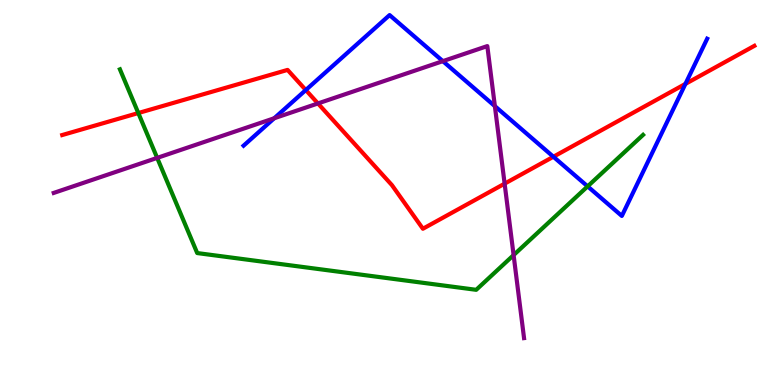[{'lines': ['blue', 'red'], 'intersections': [{'x': 3.95, 'y': 7.66}, {'x': 7.14, 'y': 5.93}, {'x': 8.84, 'y': 7.82}]}, {'lines': ['green', 'red'], 'intersections': [{'x': 1.78, 'y': 7.06}]}, {'lines': ['purple', 'red'], 'intersections': [{'x': 4.1, 'y': 7.31}, {'x': 6.51, 'y': 5.23}]}, {'lines': ['blue', 'green'], 'intersections': [{'x': 7.58, 'y': 5.16}]}, {'lines': ['blue', 'purple'], 'intersections': [{'x': 3.54, 'y': 6.93}, {'x': 5.71, 'y': 8.41}, {'x': 6.39, 'y': 7.24}]}, {'lines': ['green', 'purple'], 'intersections': [{'x': 2.03, 'y': 5.9}, {'x': 6.63, 'y': 3.37}]}]